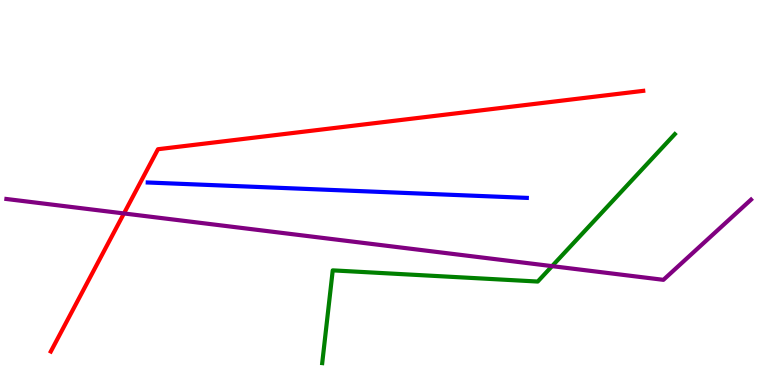[{'lines': ['blue', 'red'], 'intersections': []}, {'lines': ['green', 'red'], 'intersections': []}, {'lines': ['purple', 'red'], 'intersections': [{'x': 1.6, 'y': 4.46}]}, {'lines': ['blue', 'green'], 'intersections': []}, {'lines': ['blue', 'purple'], 'intersections': []}, {'lines': ['green', 'purple'], 'intersections': [{'x': 7.12, 'y': 3.09}]}]